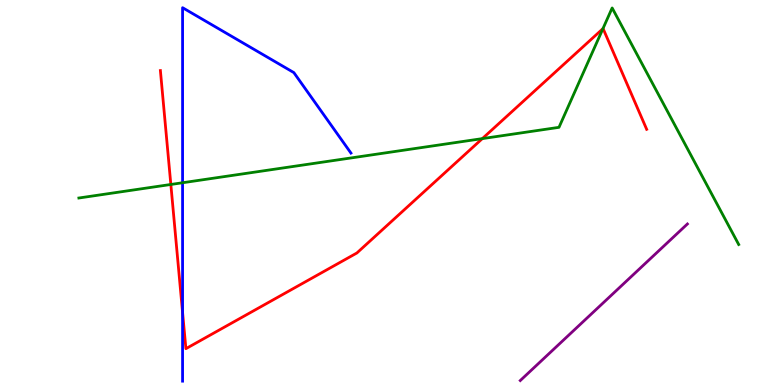[{'lines': ['blue', 'red'], 'intersections': [{'x': 2.36, 'y': 1.89}]}, {'lines': ['green', 'red'], 'intersections': [{'x': 2.2, 'y': 5.21}, {'x': 6.22, 'y': 6.4}, {'x': 7.78, 'y': 9.26}]}, {'lines': ['purple', 'red'], 'intersections': []}, {'lines': ['blue', 'green'], 'intersections': [{'x': 2.36, 'y': 5.25}]}, {'lines': ['blue', 'purple'], 'intersections': []}, {'lines': ['green', 'purple'], 'intersections': []}]